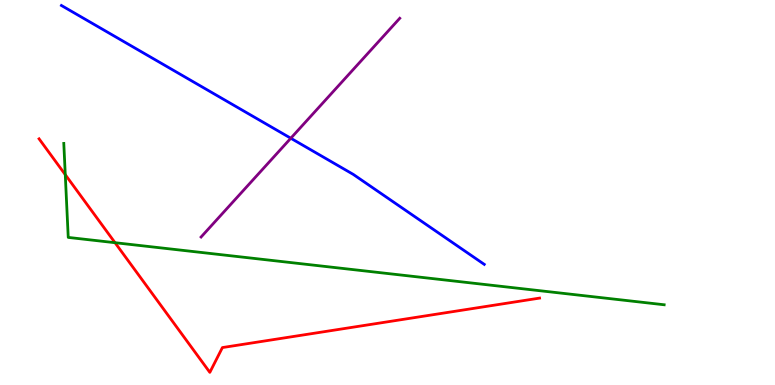[{'lines': ['blue', 'red'], 'intersections': []}, {'lines': ['green', 'red'], 'intersections': [{'x': 0.842, 'y': 5.46}, {'x': 1.48, 'y': 3.7}]}, {'lines': ['purple', 'red'], 'intersections': []}, {'lines': ['blue', 'green'], 'intersections': []}, {'lines': ['blue', 'purple'], 'intersections': [{'x': 3.75, 'y': 6.41}]}, {'lines': ['green', 'purple'], 'intersections': []}]